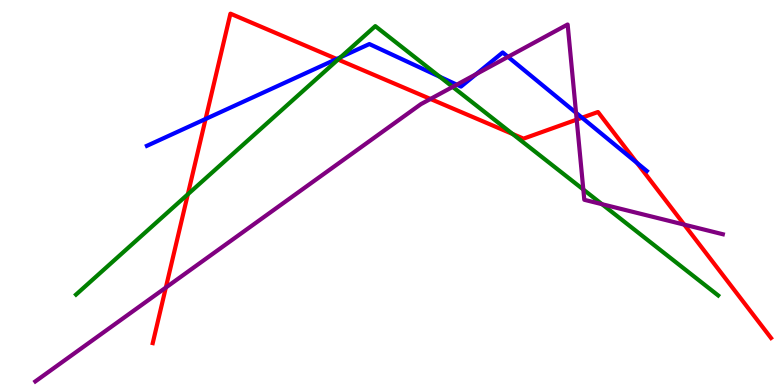[{'lines': ['blue', 'red'], 'intersections': [{'x': 2.65, 'y': 6.91}, {'x': 4.34, 'y': 8.47}, {'x': 7.51, 'y': 6.94}, {'x': 8.22, 'y': 5.77}]}, {'lines': ['green', 'red'], 'intersections': [{'x': 2.42, 'y': 4.95}, {'x': 4.36, 'y': 8.45}, {'x': 6.61, 'y': 6.52}]}, {'lines': ['purple', 'red'], 'intersections': [{'x': 2.14, 'y': 2.53}, {'x': 5.55, 'y': 7.43}, {'x': 7.44, 'y': 6.89}, {'x': 8.83, 'y': 4.17}]}, {'lines': ['blue', 'green'], 'intersections': [{'x': 4.4, 'y': 8.52}, {'x': 5.67, 'y': 8.01}]}, {'lines': ['blue', 'purple'], 'intersections': [{'x': 5.89, 'y': 7.8}, {'x': 6.14, 'y': 8.08}, {'x': 6.56, 'y': 8.52}, {'x': 7.43, 'y': 7.07}]}, {'lines': ['green', 'purple'], 'intersections': [{'x': 5.84, 'y': 7.74}, {'x': 7.53, 'y': 5.08}, {'x': 7.77, 'y': 4.7}]}]